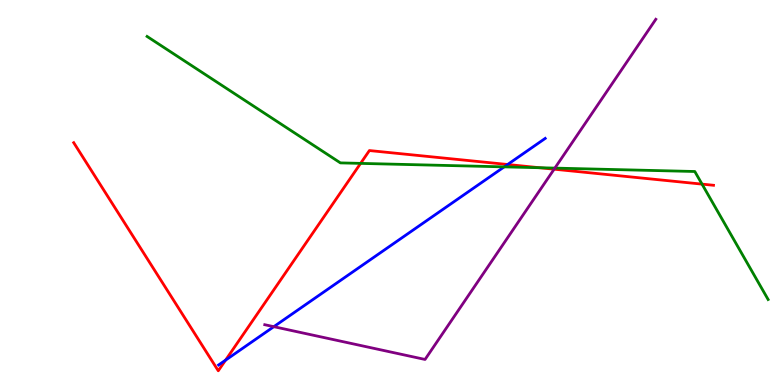[{'lines': ['blue', 'red'], 'intersections': [{'x': 2.91, 'y': 0.646}, {'x': 6.55, 'y': 5.73}]}, {'lines': ['green', 'red'], 'intersections': [{'x': 4.65, 'y': 5.76}, {'x': 6.96, 'y': 5.64}, {'x': 9.06, 'y': 5.22}]}, {'lines': ['purple', 'red'], 'intersections': [{'x': 7.15, 'y': 5.61}]}, {'lines': ['blue', 'green'], 'intersections': [{'x': 6.51, 'y': 5.67}]}, {'lines': ['blue', 'purple'], 'intersections': [{'x': 3.53, 'y': 1.51}]}, {'lines': ['green', 'purple'], 'intersections': [{'x': 7.16, 'y': 5.63}]}]